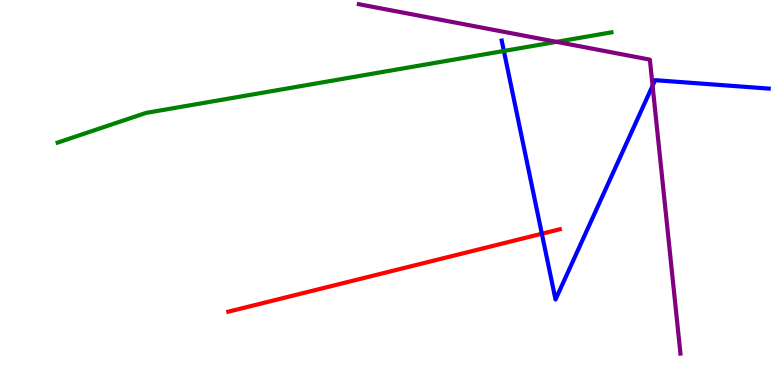[{'lines': ['blue', 'red'], 'intersections': [{'x': 6.99, 'y': 3.93}]}, {'lines': ['green', 'red'], 'intersections': []}, {'lines': ['purple', 'red'], 'intersections': []}, {'lines': ['blue', 'green'], 'intersections': [{'x': 6.5, 'y': 8.68}]}, {'lines': ['blue', 'purple'], 'intersections': [{'x': 8.42, 'y': 7.77}]}, {'lines': ['green', 'purple'], 'intersections': [{'x': 7.18, 'y': 8.91}]}]